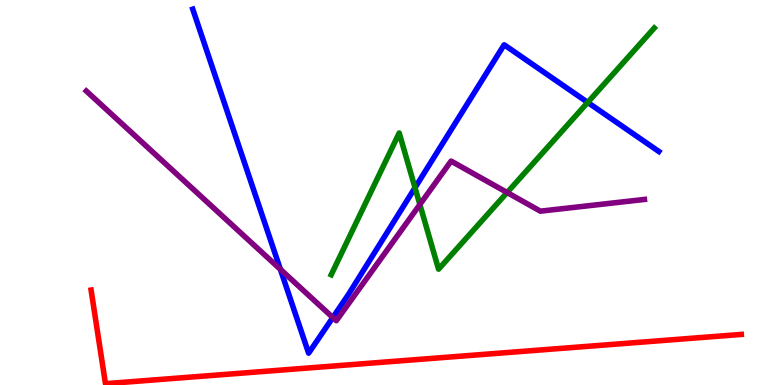[{'lines': ['blue', 'red'], 'intersections': []}, {'lines': ['green', 'red'], 'intersections': []}, {'lines': ['purple', 'red'], 'intersections': []}, {'lines': ['blue', 'green'], 'intersections': [{'x': 5.36, 'y': 5.12}, {'x': 7.58, 'y': 7.34}]}, {'lines': ['blue', 'purple'], 'intersections': [{'x': 3.62, 'y': 3.0}, {'x': 4.29, 'y': 1.75}]}, {'lines': ['green', 'purple'], 'intersections': [{'x': 5.42, 'y': 4.69}, {'x': 6.54, 'y': 5.0}]}]